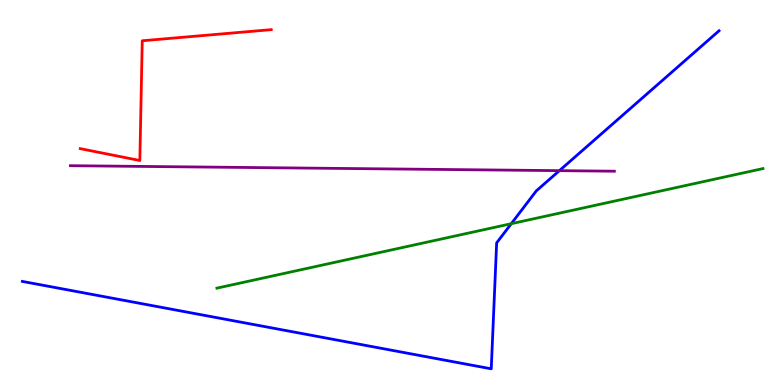[{'lines': ['blue', 'red'], 'intersections': []}, {'lines': ['green', 'red'], 'intersections': []}, {'lines': ['purple', 'red'], 'intersections': []}, {'lines': ['blue', 'green'], 'intersections': [{'x': 6.6, 'y': 4.19}]}, {'lines': ['blue', 'purple'], 'intersections': [{'x': 7.22, 'y': 5.57}]}, {'lines': ['green', 'purple'], 'intersections': []}]